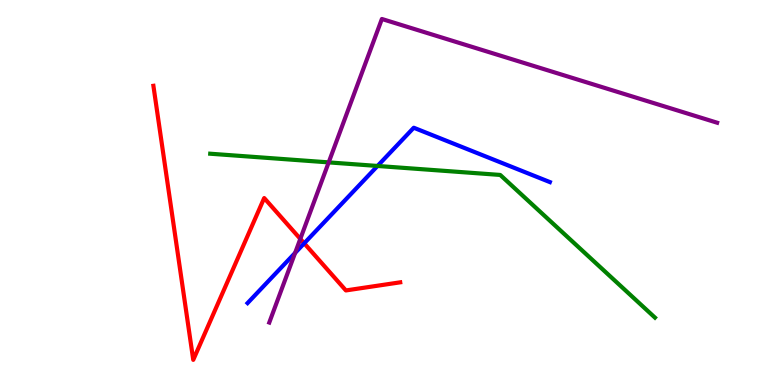[{'lines': ['blue', 'red'], 'intersections': [{'x': 3.93, 'y': 3.68}]}, {'lines': ['green', 'red'], 'intersections': []}, {'lines': ['purple', 'red'], 'intersections': [{'x': 3.88, 'y': 3.8}]}, {'lines': ['blue', 'green'], 'intersections': [{'x': 4.87, 'y': 5.69}]}, {'lines': ['blue', 'purple'], 'intersections': [{'x': 3.81, 'y': 3.43}]}, {'lines': ['green', 'purple'], 'intersections': [{'x': 4.24, 'y': 5.78}]}]